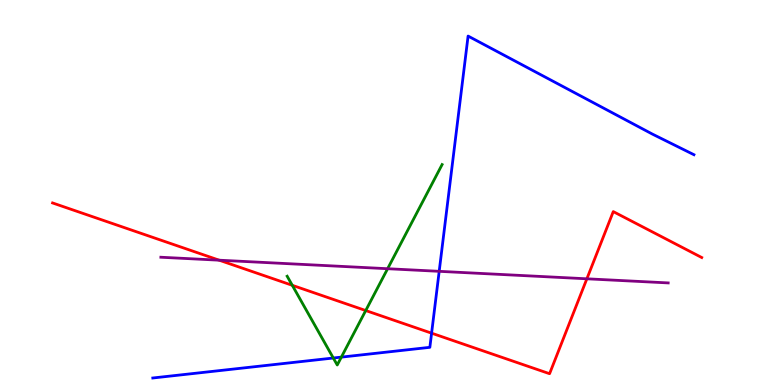[{'lines': ['blue', 'red'], 'intersections': [{'x': 5.57, 'y': 1.35}]}, {'lines': ['green', 'red'], 'intersections': [{'x': 3.77, 'y': 2.59}, {'x': 4.72, 'y': 1.93}]}, {'lines': ['purple', 'red'], 'intersections': [{'x': 2.83, 'y': 3.24}, {'x': 7.57, 'y': 2.76}]}, {'lines': ['blue', 'green'], 'intersections': [{'x': 4.3, 'y': 0.701}, {'x': 4.4, 'y': 0.724}]}, {'lines': ['blue', 'purple'], 'intersections': [{'x': 5.67, 'y': 2.95}]}, {'lines': ['green', 'purple'], 'intersections': [{'x': 5.0, 'y': 3.02}]}]